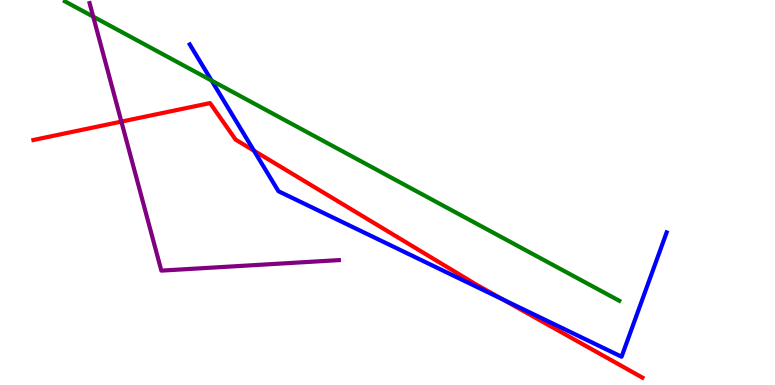[{'lines': ['blue', 'red'], 'intersections': [{'x': 3.28, 'y': 6.09}, {'x': 6.49, 'y': 2.22}]}, {'lines': ['green', 'red'], 'intersections': []}, {'lines': ['purple', 'red'], 'intersections': [{'x': 1.57, 'y': 6.84}]}, {'lines': ['blue', 'green'], 'intersections': [{'x': 2.73, 'y': 7.91}]}, {'lines': ['blue', 'purple'], 'intersections': []}, {'lines': ['green', 'purple'], 'intersections': [{'x': 1.2, 'y': 9.57}]}]